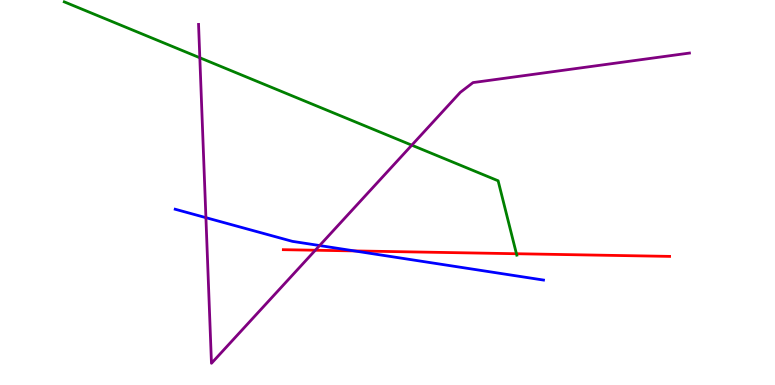[{'lines': ['blue', 'red'], 'intersections': [{'x': 4.57, 'y': 3.48}]}, {'lines': ['green', 'red'], 'intersections': [{'x': 6.66, 'y': 3.41}]}, {'lines': ['purple', 'red'], 'intersections': [{'x': 4.07, 'y': 3.5}]}, {'lines': ['blue', 'green'], 'intersections': []}, {'lines': ['blue', 'purple'], 'intersections': [{'x': 2.66, 'y': 4.35}, {'x': 4.12, 'y': 3.62}]}, {'lines': ['green', 'purple'], 'intersections': [{'x': 2.58, 'y': 8.5}, {'x': 5.31, 'y': 6.23}]}]